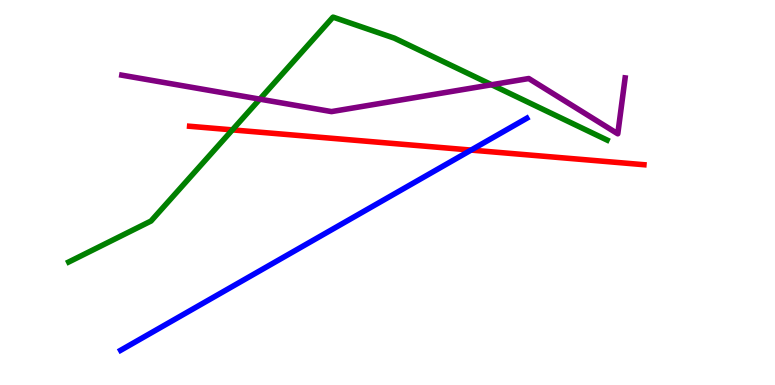[{'lines': ['blue', 'red'], 'intersections': [{'x': 6.08, 'y': 6.1}]}, {'lines': ['green', 'red'], 'intersections': [{'x': 3.0, 'y': 6.63}]}, {'lines': ['purple', 'red'], 'intersections': []}, {'lines': ['blue', 'green'], 'intersections': []}, {'lines': ['blue', 'purple'], 'intersections': []}, {'lines': ['green', 'purple'], 'intersections': [{'x': 3.35, 'y': 7.42}, {'x': 6.34, 'y': 7.8}]}]